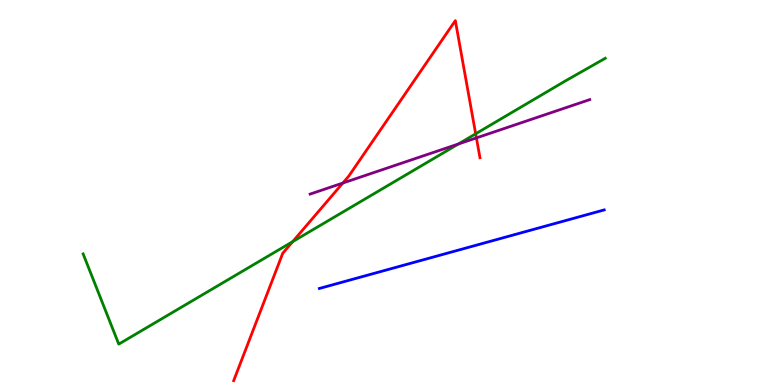[{'lines': ['blue', 'red'], 'intersections': []}, {'lines': ['green', 'red'], 'intersections': [{'x': 3.78, 'y': 3.72}, {'x': 6.14, 'y': 6.52}]}, {'lines': ['purple', 'red'], 'intersections': [{'x': 4.42, 'y': 5.25}, {'x': 6.15, 'y': 6.42}]}, {'lines': ['blue', 'green'], 'intersections': []}, {'lines': ['blue', 'purple'], 'intersections': []}, {'lines': ['green', 'purple'], 'intersections': [{'x': 5.91, 'y': 6.26}]}]